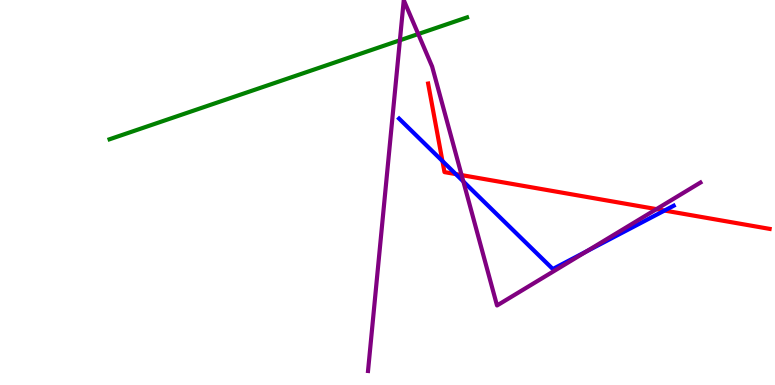[{'lines': ['blue', 'red'], 'intersections': [{'x': 5.71, 'y': 5.82}, {'x': 5.88, 'y': 5.48}, {'x': 8.57, 'y': 4.53}]}, {'lines': ['green', 'red'], 'intersections': []}, {'lines': ['purple', 'red'], 'intersections': [{'x': 5.96, 'y': 5.45}, {'x': 8.47, 'y': 4.57}]}, {'lines': ['blue', 'green'], 'intersections': []}, {'lines': ['blue', 'purple'], 'intersections': [{'x': 5.98, 'y': 5.29}, {'x': 7.57, 'y': 3.47}]}, {'lines': ['green', 'purple'], 'intersections': [{'x': 5.16, 'y': 8.95}, {'x': 5.4, 'y': 9.12}]}]